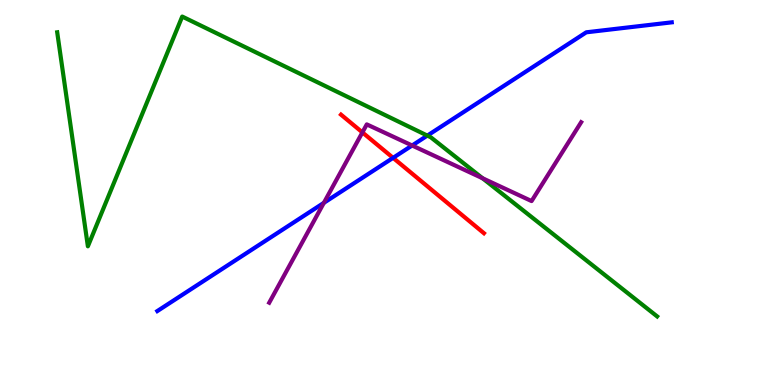[{'lines': ['blue', 'red'], 'intersections': [{'x': 5.07, 'y': 5.9}]}, {'lines': ['green', 'red'], 'intersections': []}, {'lines': ['purple', 'red'], 'intersections': [{'x': 4.68, 'y': 6.56}]}, {'lines': ['blue', 'green'], 'intersections': [{'x': 5.51, 'y': 6.48}]}, {'lines': ['blue', 'purple'], 'intersections': [{'x': 4.18, 'y': 4.73}, {'x': 5.32, 'y': 6.22}]}, {'lines': ['green', 'purple'], 'intersections': [{'x': 6.23, 'y': 5.37}]}]